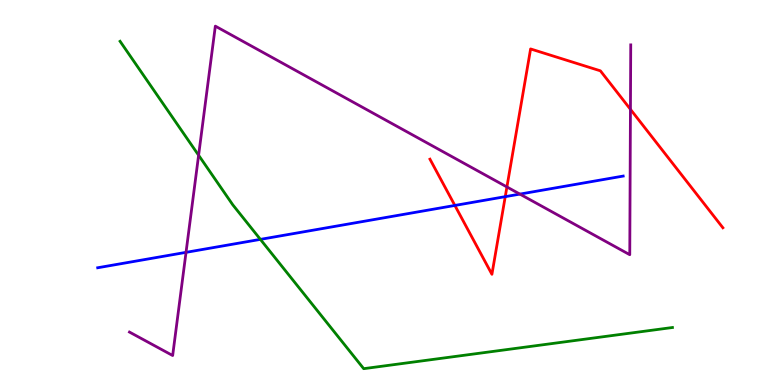[{'lines': ['blue', 'red'], 'intersections': [{'x': 5.87, 'y': 4.66}, {'x': 6.52, 'y': 4.89}]}, {'lines': ['green', 'red'], 'intersections': []}, {'lines': ['purple', 'red'], 'intersections': [{'x': 6.54, 'y': 5.14}, {'x': 8.13, 'y': 7.16}]}, {'lines': ['blue', 'green'], 'intersections': [{'x': 3.36, 'y': 3.78}]}, {'lines': ['blue', 'purple'], 'intersections': [{'x': 2.4, 'y': 3.45}, {'x': 6.71, 'y': 4.96}]}, {'lines': ['green', 'purple'], 'intersections': [{'x': 2.56, 'y': 5.97}]}]